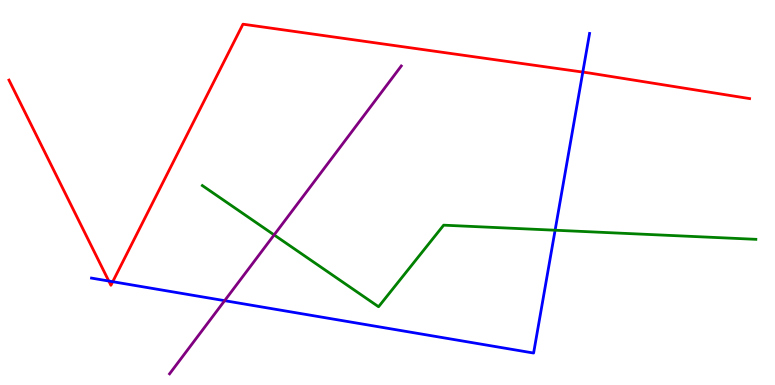[{'lines': ['blue', 'red'], 'intersections': [{'x': 1.4, 'y': 2.7}, {'x': 1.45, 'y': 2.68}, {'x': 7.52, 'y': 8.13}]}, {'lines': ['green', 'red'], 'intersections': []}, {'lines': ['purple', 'red'], 'intersections': []}, {'lines': ['blue', 'green'], 'intersections': [{'x': 7.16, 'y': 4.02}]}, {'lines': ['blue', 'purple'], 'intersections': [{'x': 2.9, 'y': 2.19}]}, {'lines': ['green', 'purple'], 'intersections': [{'x': 3.54, 'y': 3.9}]}]